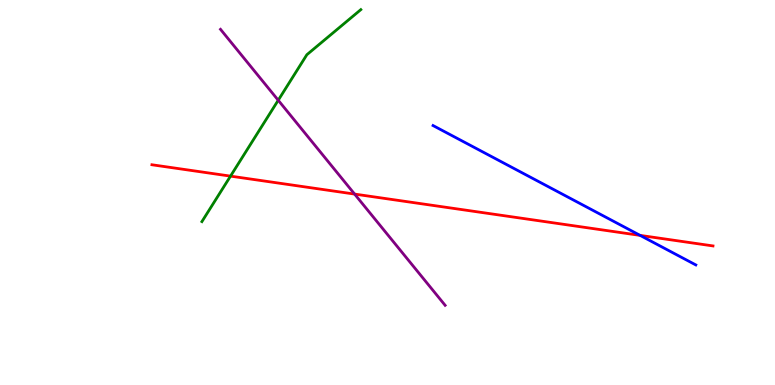[{'lines': ['blue', 'red'], 'intersections': [{'x': 8.26, 'y': 3.89}]}, {'lines': ['green', 'red'], 'intersections': [{'x': 2.97, 'y': 5.43}]}, {'lines': ['purple', 'red'], 'intersections': [{'x': 4.58, 'y': 4.96}]}, {'lines': ['blue', 'green'], 'intersections': []}, {'lines': ['blue', 'purple'], 'intersections': []}, {'lines': ['green', 'purple'], 'intersections': [{'x': 3.59, 'y': 7.4}]}]